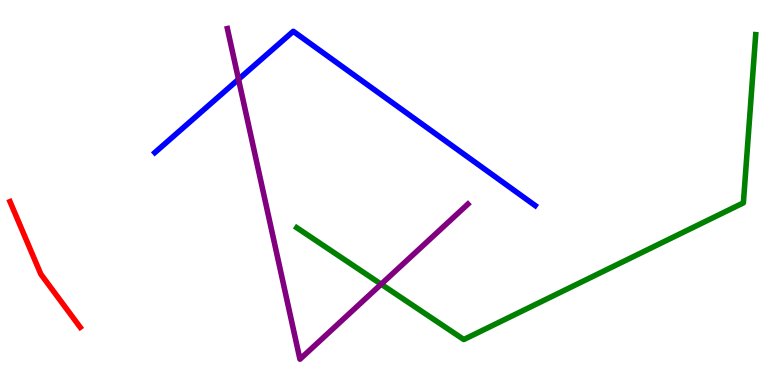[{'lines': ['blue', 'red'], 'intersections': []}, {'lines': ['green', 'red'], 'intersections': []}, {'lines': ['purple', 'red'], 'intersections': []}, {'lines': ['blue', 'green'], 'intersections': []}, {'lines': ['blue', 'purple'], 'intersections': [{'x': 3.08, 'y': 7.94}]}, {'lines': ['green', 'purple'], 'intersections': [{'x': 4.92, 'y': 2.62}]}]